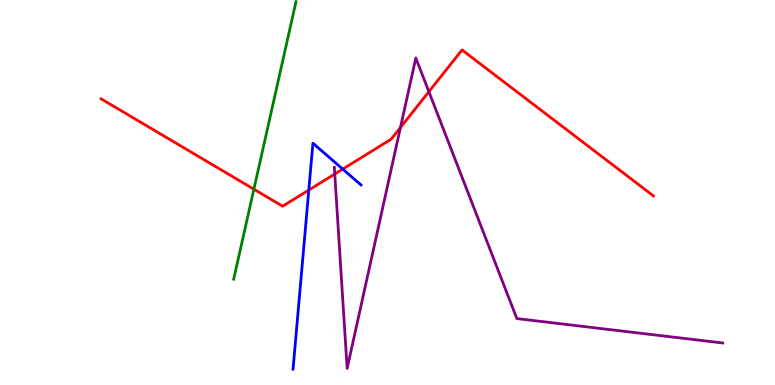[{'lines': ['blue', 'red'], 'intersections': [{'x': 3.98, 'y': 5.06}, {'x': 4.42, 'y': 5.61}]}, {'lines': ['green', 'red'], 'intersections': [{'x': 3.28, 'y': 5.09}]}, {'lines': ['purple', 'red'], 'intersections': [{'x': 4.32, 'y': 5.48}, {'x': 5.17, 'y': 6.69}, {'x': 5.53, 'y': 7.62}]}, {'lines': ['blue', 'green'], 'intersections': []}, {'lines': ['blue', 'purple'], 'intersections': []}, {'lines': ['green', 'purple'], 'intersections': []}]